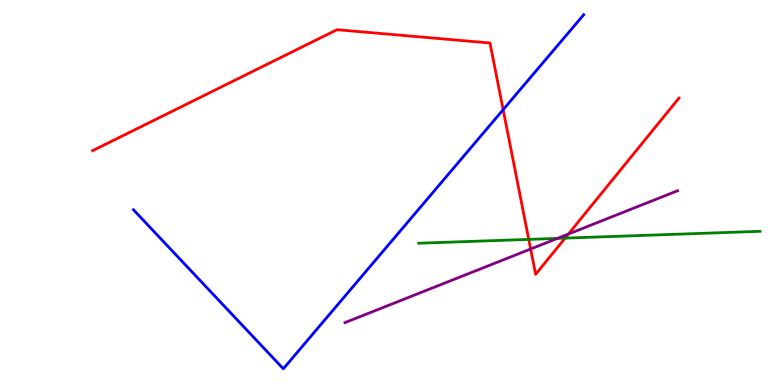[{'lines': ['blue', 'red'], 'intersections': [{'x': 6.49, 'y': 7.15}]}, {'lines': ['green', 'red'], 'intersections': [{'x': 6.82, 'y': 3.78}, {'x': 7.29, 'y': 3.81}]}, {'lines': ['purple', 'red'], 'intersections': [{'x': 6.85, 'y': 3.53}, {'x': 7.33, 'y': 3.92}]}, {'lines': ['blue', 'green'], 'intersections': []}, {'lines': ['blue', 'purple'], 'intersections': []}, {'lines': ['green', 'purple'], 'intersections': [{'x': 7.19, 'y': 3.81}]}]